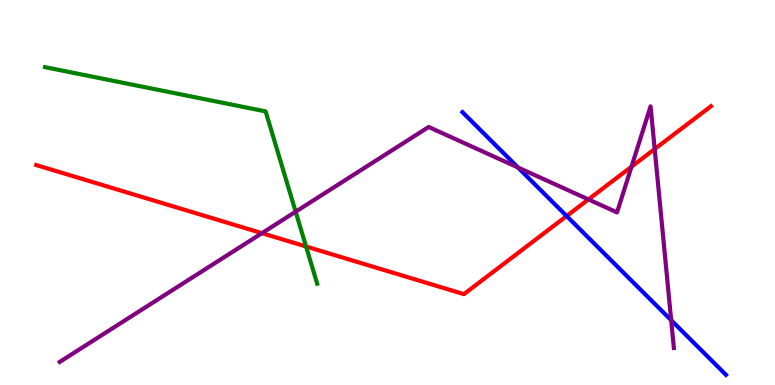[{'lines': ['blue', 'red'], 'intersections': [{'x': 7.31, 'y': 4.39}]}, {'lines': ['green', 'red'], 'intersections': [{'x': 3.95, 'y': 3.6}]}, {'lines': ['purple', 'red'], 'intersections': [{'x': 3.38, 'y': 3.94}, {'x': 7.59, 'y': 4.82}, {'x': 8.15, 'y': 5.67}, {'x': 8.45, 'y': 6.13}]}, {'lines': ['blue', 'green'], 'intersections': []}, {'lines': ['blue', 'purple'], 'intersections': [{'x': 6.68, 'y': 5.65}, {'x': 8.66, 'y': 1.68}]}, {'lines': ['green', 'purple'], 'intersections': [{'x': 3.81, 'y': 4.5}]}]